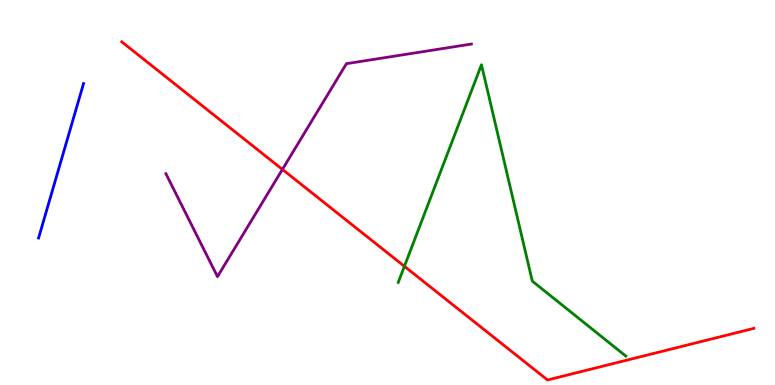[{'lines': ['blue', 'red'], 'intersections': []}, {'lines': ['green', 'red'], 'intersections': [{'x': 5.22, 'y': 3.08}]}, {'lines': ['purple', 'red'], 'intersections': [{'x': 3.64, 'y': 5.6}]}, {'lines': ['blue', 'green'], 'intersections': []}, {'lines': ['blue', 'purple'], 'intersections': []}, {'lines': ['green', 'purple'], 'intersections': []}]